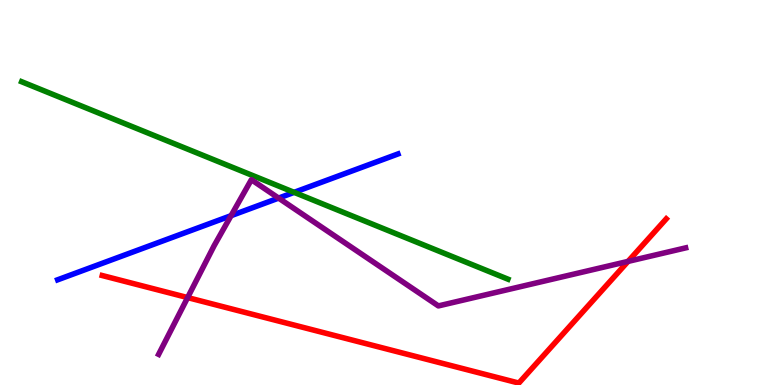[{'lines': ['blue', 'red'], 'intersections': []}, {'lines': ['green', 'red'], 'intersections': []}, {'lines': ['purple', 'red'], 'intersections': [{'x': 2.42, 'y': 2.27}, {'x': 8.1, 'y': 3.21}]}, {'lines': ['blue', 'green'], 'intersections': [{'x': 3.8, 'y': 5.0}]}, {'lines': ['blue', 'purple'], 'intersections': [{'x': 2.98, 'y': 4.4}, {'x': 3.59, 'y': 4.85}]}, {'lines': ['green', 'purple'], 'intersections': []}]